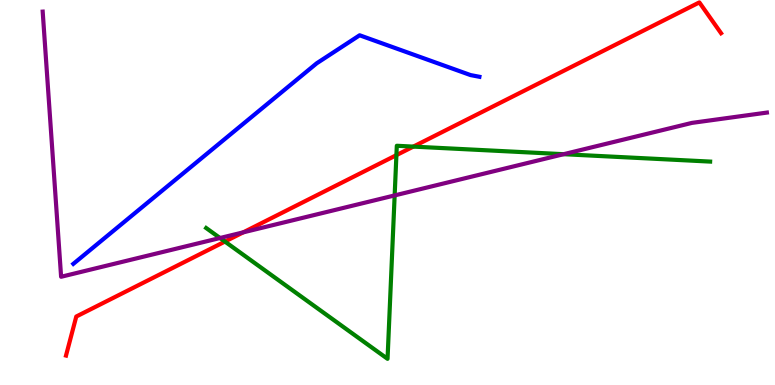[{'lines': ['blue', 'red'], 'intersections': []}, {'lines': ['green', 'red'], 'intersections': [{'x': 2.9, 'y': 3.73}, {'x': 5.11, 'y': 5.97}, {'x': 5.33, 'y': 6.19}]}, {'lines': ['purple', 'red'], 'intersections': [{'x': 3.14, 'y': 3.97}]}, {'lines': ['blue', 'green'], 'intersections': []}, {'lines': ['blue', 'purple'], 'intersections': []}, {'lines': ['green', 'purple'], 'intersections': [{'x': 2.84, 'y': 3.82}, {'x': 5.09, 'y': 4.92}, {'x': 7.27, 'y': 5.99}]}]